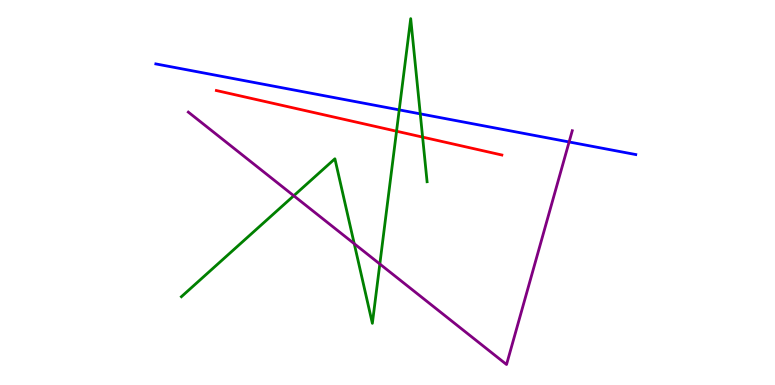[{'lines': ['blue', 'red'], 'intersections': []}, {'lines': ['green', 'red'], 'intersections': [{'x': 5.12, 'y': 6.59}, {'x': 5.45, 'y': 6.44}]}, {'lines': ['purple', 'red'], 'intersections': []}, {'lines': ['blue', 'green'], 'intersections': [{'x': 5.15, 'y': 7.15}, {'x': 5.42, 'y': 7.04}]}, {'lines': ['blue', 'purple'], 'intersections': [{'x': 7.34, 'y': 6.31}]}, {'lines': ['green', 'purple'], 'intersections': [{'x': 3.79, 'y': 4.92}, {'x': 4.57, 'y': 3.67}, {'x': 4.9, 'y': 3.14}]}]